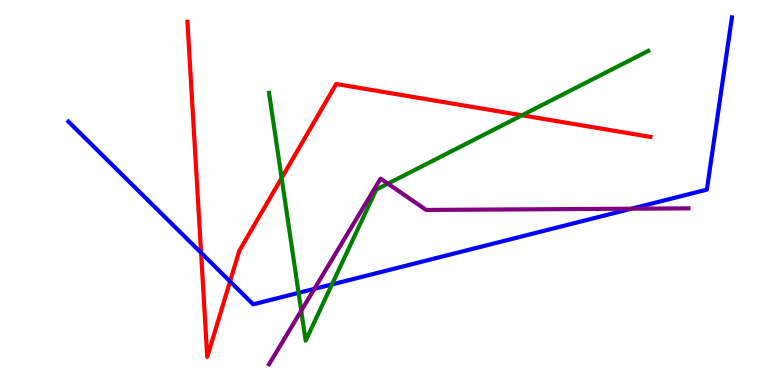[{'lines': ['blue', 'red'], 'intersections': [{'x': 2.59, 'y': 3.43}, {'x': 2.97, 'y': 2.69}]}, {'lines': ['green', 'red'], 'intersections': [{'x': 3.63, 'y': 5.38}, {'x': 6.74, 'y': 7.01}]}, {'lines': ['purple', 'red'], 'intersections': []}, {'lines': ['blue', 'green'], 'intersections': [{'x': 3.85, 'y': 2.39}, {'x': 4.28, 'y': 2.61}]}, {'lines': ['blue', 'purple'], 'intersections': [{'x': 4.06, 'y': 2.5}, {'x': 8.15, 'y': 4.58}]}, {'lines': ['green', 'purple'], 'intersections': [{'x': 3.89, 'y': 1.93}, {'x': 5.01, 'y': 5.23}]}]